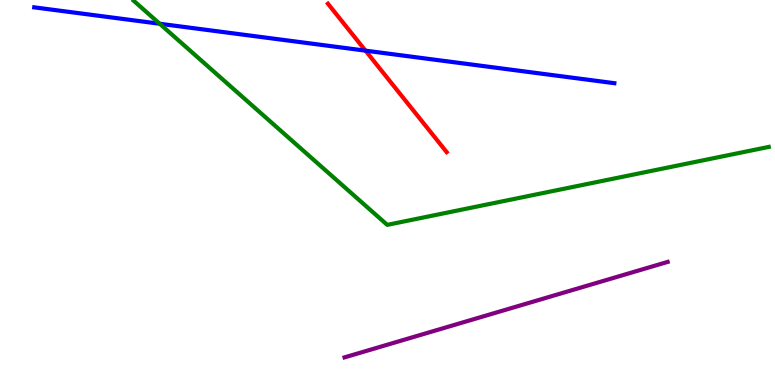[{'lines': ['blue', 'red'], 'intersections': [{'x': 4.72, 'y': 8.68}]}, {'lines': ['green', 'red'], 'intersections': []}, {'lines': ['purple', 'red'], 'intersections': []}, {'lines': ['blue', 'green'], 'intersections': [{'x': 2.06, 'y': 9.38}]}, {'lines': ['blue', 'purple'], 'intersections': []}, {'lines': ['green', 'purple'], 'intersections': []}]